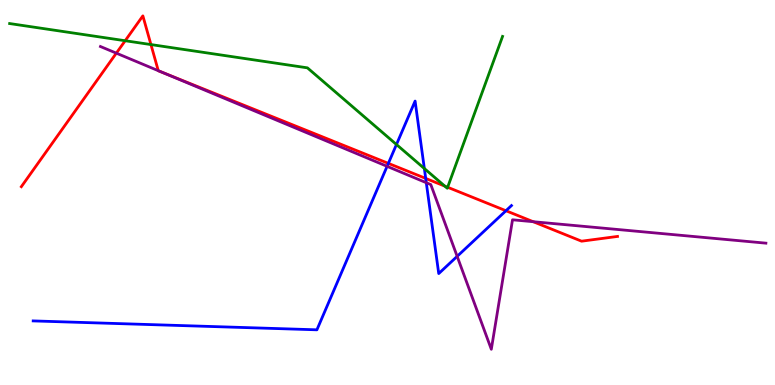[{'lines': ['blue', 'red'], 'intersections': [{'x': 5.01, 'y': 5.76}, {'x': 5.49, 'y': 5.37}, {'x': 6.53, 'y': 4.53}]}, {'lines': ['green', 'red'], 'intersections': [{'x': 1.62, 'y': 8.94}, {'x': 1.95, 'y': 8.84}, {'x': 5.74, 'y': 5.17}, {'x': 5.78, 'y': 5.14}]}, {'lines': ['purple', 'red'], 'intersections': [{'x': 1.5, 'y': 8.62}, {'x': 2.04, 'y': 8.16}, {'x': 2.08, 'y': 8.13}, {'x': 6.88, 'y': 4.24}]}, {'lines': ['blue', 'green'], 'intersections': [{'x': 5.12, 'y': 6.25}, {'x': 5.48, 'y': 5.62}]}, {'lines': ['blue', 'purple'], 'intersections': [{'x': 4.99, 'y': 5.68}, {'x': 5.5, 'y': 5.25}, {'x': 5.9, 'y': 3.34}]}, {'lines': ['green', 'purple'], 'intersections': []}]